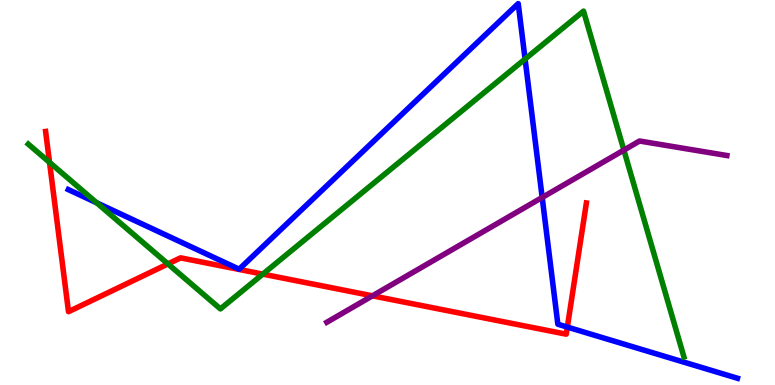[{'lines': ['blue', 'red'], 'intersections': [{'x': 7.32, 'y': 1.5}]}, {'lines': ['green', 'red'], 'intersections': [{'x': 0.639, 'y': 5.78}, {'x': 2.17, 'y': 3.14}, {'x': 3.39, 'y': 2.88}]}, {'lines': ['purple', 'red'], 'intersections': [{'x': 4.81, 'y': 2.32}]}, {'lines': ['blue', 'green'], 'intersections': [{'x': 1.25, 'y': 4.73}, {'x': 6.78, 'y': 8.47}]}, {'lines': ['blue', 'purple'], 'intersections': [{'x': 7.0, 'y': 4.87}]}, {'lines': ['green', 'purple'], 'intersections': [{'x': 8.05, 'y': 6.1}]}]